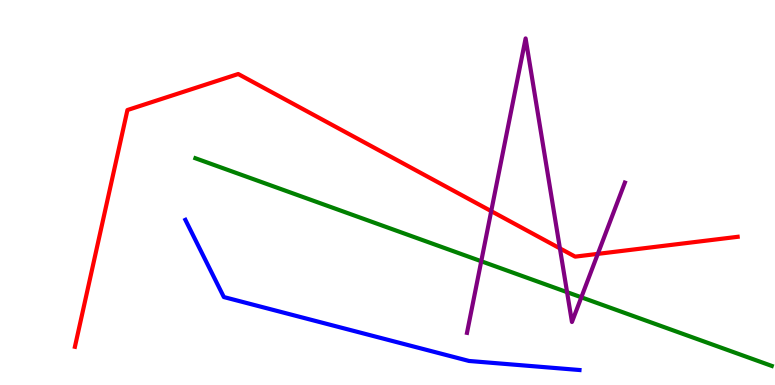[{'lines': ['blue', 'red'], 'intersections': []}, {'lines': ['green', 'red'], 'intersections': []}, {'lines': ['purple', 'red'], 'intersections': [{'x': 6.34, 'y': 4.52}, {'x': 7.22, 'y': 3.55}, {'x': 7.71, 'y': 3.41}]}, {'lines': ['blue', 'green'], 'intersections': []}, {'lines': ['blue', 'purple'], 'intersections': []}, {'lines': ['green', 'purple'], 'intersections': [{'x': 6.21, 'y': 3.21}, {'x': 7.32, 'y': 2.41}, {'x': 7.5, 'y': 2.28}]}]